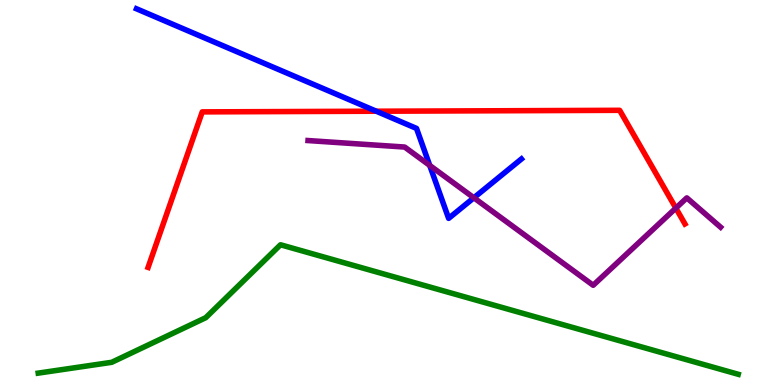[{'lines': ['blue', 'red'], 'intersections': [{'x': 4.86, 'y': 7.11}]}, {'lines': ['green', 'red'], 'intersections': []}, {'lines': ['purple', 'red'], 'intersections': [{'x': 8.72, 'y': 4.59}]}, {'lines': ['blue', 'green'], 'intersections': []}, {'lines': ['blue', 'purple'], 'intersections': [{'x': 5.54, 'y': 5.7}, {'x': 6.11, 'y': 4.86}]}, {'lines': ['green', 'purple'], 'intersections': []}]